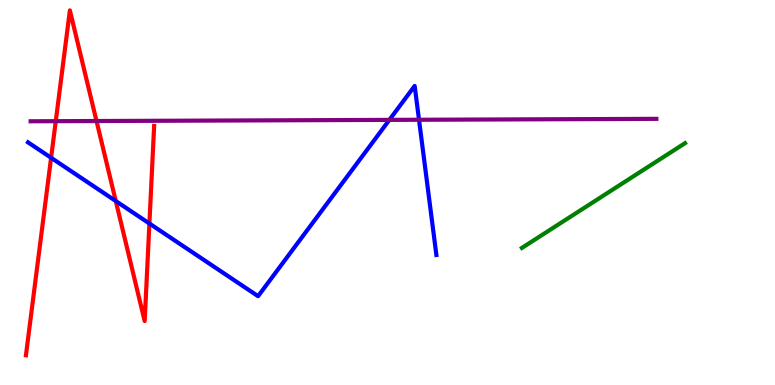[{'lines': ['blue', 'red'], 'intersections': [{'x': 0.659, 'y': 5.9}, {'x': 1.49, 'y': 4.78}, {'x': 1.93, 'y': 4.19}]}, {'lines': ['green', 'red'], 'intersections': []}, {'lines': ['purple', 'red'], 'intersections': [{'x': 0.72, 'y': 6.85}, {'x': 1.25, 'y': 6.86}]}, {'lines': ['blue', 'green'], 'intersections': []}, {'lines': ['blue', 'purple'], 'intersections': [{'x': 5.02, 'y': 6.89}, {'x': 5.41, 'y': 6.89}]}, {'lines': ['green', 'purple'], 'intersections': []}]